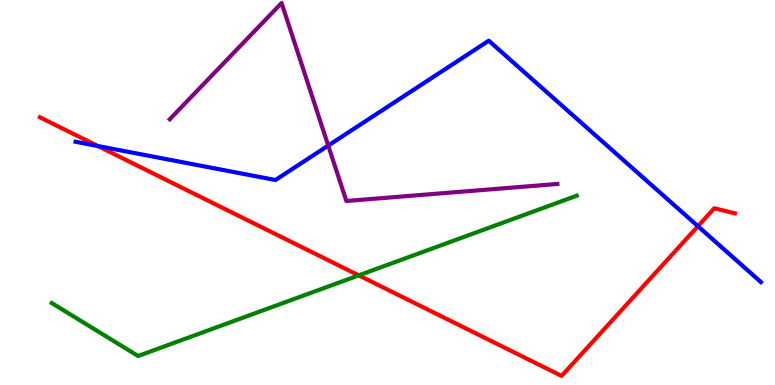[{'lines': ['blue', 'red'], 'intersections': [{'x': 1.26, 'y': 6.21}, {'x': 9.01, 'y': 4.12}]}, {'lines': ['green', 'red'], 'intersections': [{'x': 4.63, 'y': 2.85}]}, {'lines': ['purple', 'red'], 'intersections': []}, {'lines': ['blue', 'green'], 'intersections': []}, {'lines': ['blue', 'purple'], 'intersections': [{'x': 4.24, 'y': 6.22}]}, {'lines': ['green', 'purple'], 'intersections': []}]